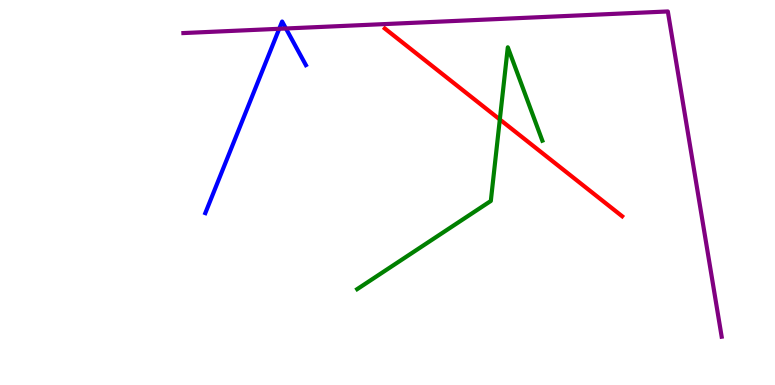[{'lines': ['blue', 'red'], 'intersections': []}, {'lines': ['green', 'red'], 'intersections': [{'x': 6.45, 'y': 6.9}]}, {'lines': ['purple', 'red'], 'intersections': []}, {'lines': ['blue', 'green'], 'intersections': []}, {'lines': ['blue', 'purple'], 'intersections': [{'x': 3.6, 'y': 9.25}, {'x': 3.69, 'y': 9.26}]}, {'lines': ['green', 'purple'], 'intersections': []}]